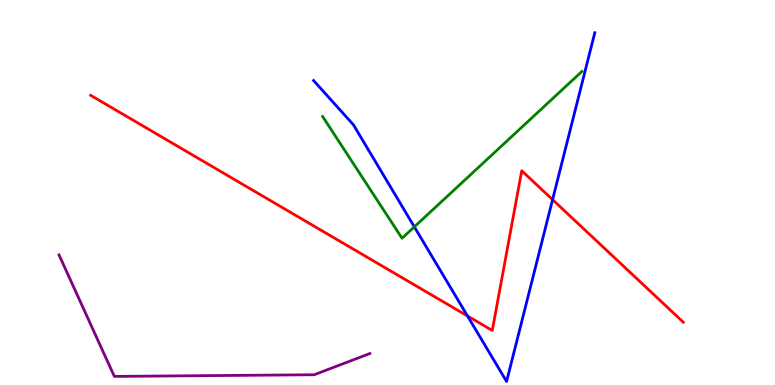[{'lines': ['blue', 'red'], 'intersections': [{'x': 6.03, 'y': 1.79}, {'x': 7.13, 'y': 4.81}]}, {'lines': ['green', 'red'], 'intersections': []}, {'lines': ['purple', 'red'], 'intersections': []}, {'lines': ['blue', 'green'], 'intersections': [{'x': 5.35, 'y': 4.11}]}, {'lines': ['blue', 'purple'], 'intersections': []}, {'lines': ['green', 'purple'], 'intersections': []}]